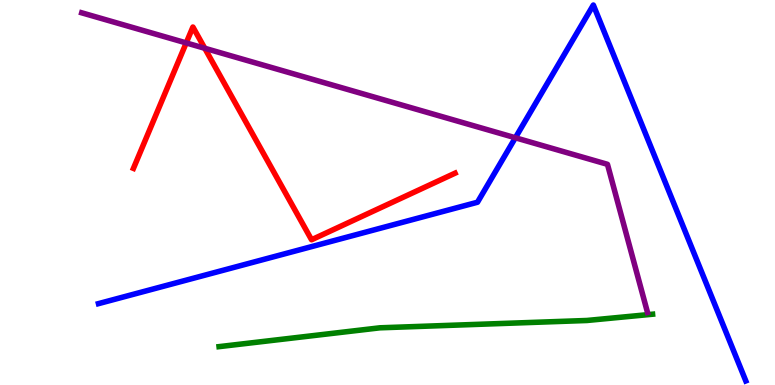[{'lines': ['blue', 'red'], 'intersections': []}, {'lines': ['green', 'red'], 'intersections': []}, {'lines': ['purple', 'red'], 'intersections': [{'x': 2.4, 'y': 8.89}, {'x': 2.64, 'y': 8.75}]}, {'lines': ['blue', 'green'], 'intersections': []}, {'lines': ['blue', 'purple'], 'intersections': [{'x': 6.65, 'y': 6.42}]}, {'lines': ['green', 'purple'], 'intersections': []}]